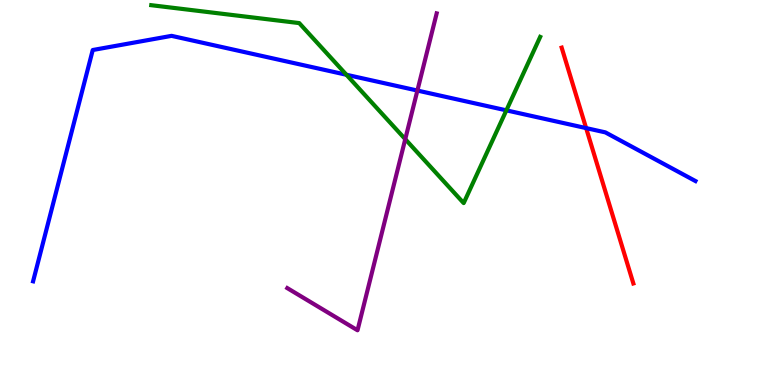[{'lines': ['blue', 'red'], 'intersections': [{'x': 7.56, 'y': 6.67}]}, {'lines': ['green', 'red'], 'intersections': []}, {'lines': ['purple', 'red'], 'intersections': []}, {'lines': ['blue', 'green'], 'intersections': [{'x': 4.47, 'y': 8.06}, {'x': 6.53, 'y': 7.13}]}, {'lines': ['blue', 'purple'], 'intersections': [{'x': 5.39, 'y': 7.65}]}, {'lines': ['green', 'purple'], 'intersections': [{'x': 5.23, 'y': 6.39}]}]